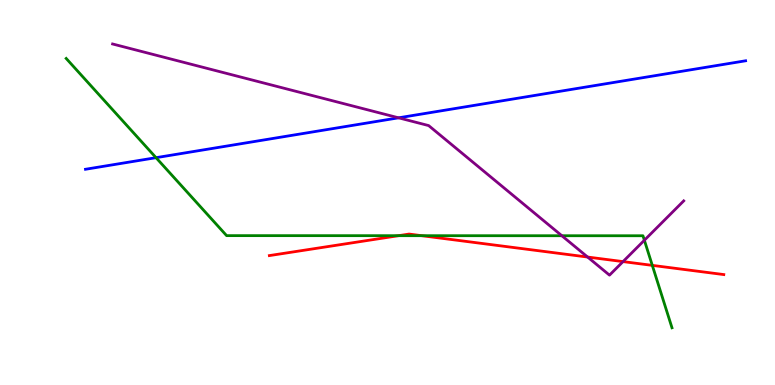[{'lines': ['blue', 'red'], 'intersections': []}, {'lines': ['green', 'red'], 'intersections': [{'x': 5.14, 'y': 3.88}, {'x': 5.44, 'y': 3.88}, {'x': 8.42, 'y': 3.11}]}, {'lines': ['purple', 'red'], 'intersections': [{'x': 7.58, 'y': 3.32}, {'x': 8.04, 'y': 3.21}]}, {'lines': ['blue', 'green'], 'intersections': [{'x': 2.01, 'y': 5.9}]}, {'lines': ['blue', 'purple'], 'intersections': [{'x': 5.14, 'y': 6.94}]}, {'lines': ['green', 'purple'], 'intersections': [{'x': 7.25, 'y': 3.88}, {'x': 8.31, 'y': 3.76}]}]